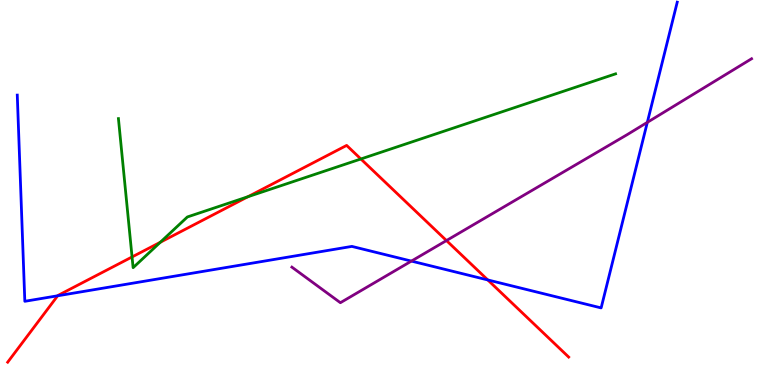[{'lines': ['blue', 'red'], 'intersections': [{'x': 0.744, 'y': 2.32}, {'x': 6.29, 'y': 2.73}]}, {'lines': ['green', 'red'], 'intersections': [{'x': 1.7, 'y': 3.33}, {'x': 2.07, 'y': 3.71}, {'x': 3.2, 'y': 4.89}, {'x': 4.66, 'y': 5.87}]}, {'lines': ['purple', 'red'], 'intersections': [{'x': 5.76, 'y': 3.75}]}, {'lines': ['blue', 'green'], 'intersections': []}, {'lines': ['blue', 'purple'], 'intersections': [{'x': 5.31, 'y': 3.22}, {'x': 8.35, 'y': 6.82}]}, {'lines': ['green', 'purple'], 'intersections': []}]